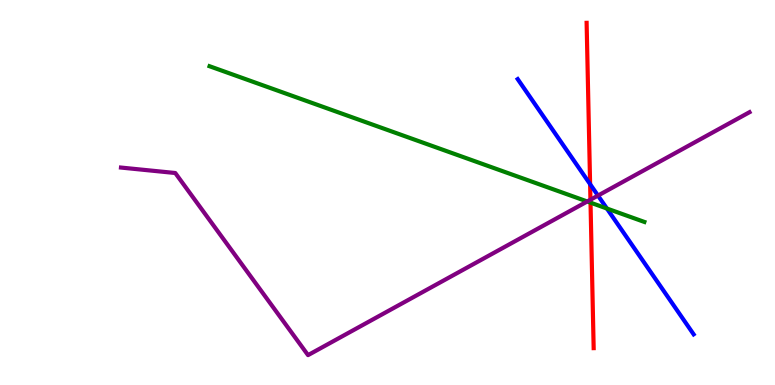[{'lines': ['blue', 'red'], 'intersections': [{'x': 7.61, 'y': 5.22}]}, {'lines': ['green', 'red'], 'intersections': [{'x': 7.62, 'y': 4.74}]}, {'lines': ['purple', 'red'], 'intersections': [{'x': 7.62, 'y': 4.81}]}, {'lines': ['blue', 'green'], 'intersections': [{'x': 7.83, 'y': 4.58}]}, {'lines': ['blue', 'purple'], 'intersections': [{'x': 7.72, 'y': 4.92}]}, {'lines': ['green', 'purple'], 'intersections': [{'x': 7.58, 'y': 4.77}]}]